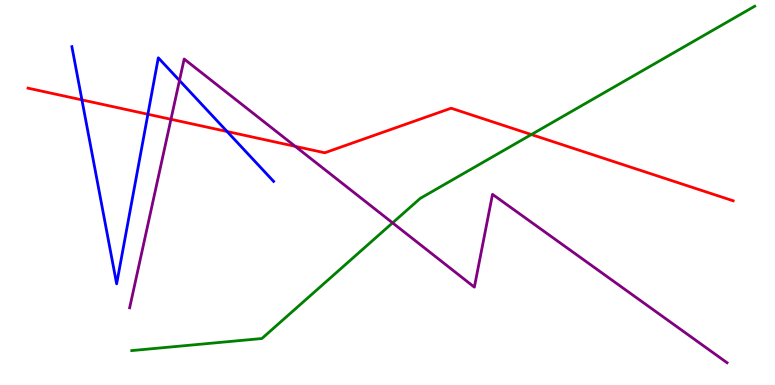[{'lines': ['blue', 'red'], 'intersections': [{'x': 1.06, 'y': 7.41}, {'x': 1.91, 'y': 7.03}, {'x': 2.93, 'y': 6.58}]}, {'lines': ['green', 'red'], 'intersections': [{'x': 6.86, 'y': 6.51}]}, {'lines': ['purple', 'red'], 'intersections': [{'x': 2.21, 'y': 6.9}, {'x': 3.81, 'y': 6.2}]}, {'lines': ['blue', 'green'], 'intersections': []}, {'lines': ['blue', 'purple'], 'intersections': [{'x': 2.32, 'y': 7.91}]}, {'lines': ['green', 'purple'], 'intersections': [{'x': 5.07, 'y': 4.21}]}]